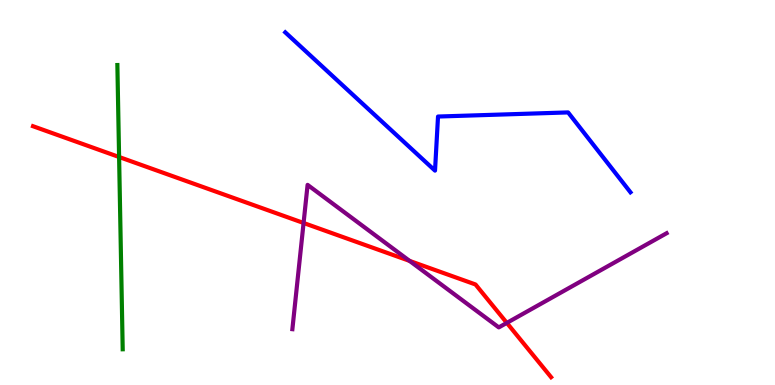[{'lines': ['blue', 'red'], 'intersections': []}, {'lines': ['green', 'red'], 'intersections': [{'x': 1.54, 'y': 5.92}]}, {'lines': ['purple', 'red'], 'intersections': [{'x': 3.92, 'y': 4.21}, {'x': 5.28, 'y': 3.22}, {'x': 6.54, 'y': 1.61}]}, {'lines': ['blue', 'green'], 'intersections': []}, {'lines': ['blue', 'purple'], 'intersections': []}, {'lines': ['green', 'purple'], 'intersections': []}]